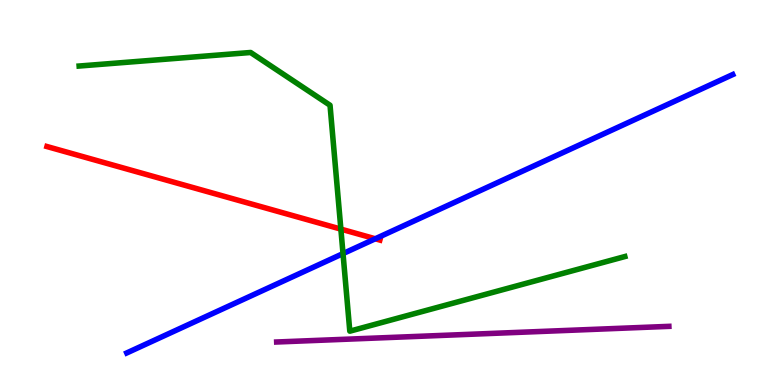[{'lines': ['blue', 'red'], 'intersections': [{'x': 4.84, 'y': 3.8}]}, {'lines': ['green', 'red'], 'intersections': [{'x': 4.4, 'y': 4.05}]}, {'lines': ['purple', 'red'], 'intersections': []}, {'lines': ['blue', 'green'], 'intersections': [{'x': 4.43, 'y': 3.41}]}, {'lines': ['blue', 'purple'], 'intersections': []}, {'lines': ['green', 'purple'], 'intersections': []}]